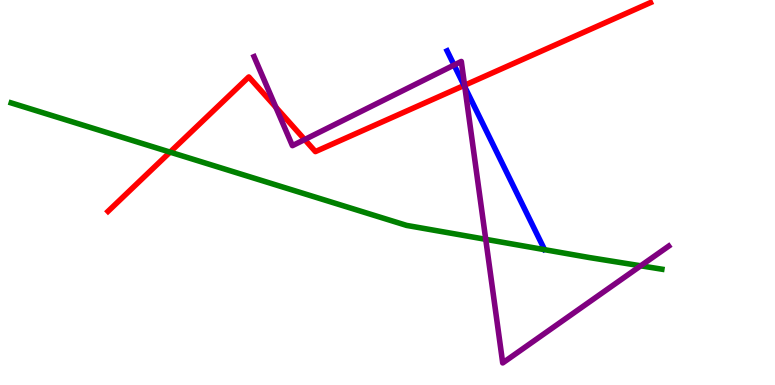[{'lines': ['blue', 'red'], 'intersections': [{'x': 5.99, 'y': 7.78}]}, {'lines': ['green', 'red'], 'intersections': [{'x': 2.19, 'y': 6.05}]}, {'lines': ['purple', 'red'], 'intersections': [{'x': 3.56, 'y': 7.21}, {'x': 3.93, 'y': 6.38}, {'x': 5.99, 'y': 7.79}]}, {'lines': ['blue', 'green'], 'intersections': []}, {'lines': ['blue', 'purple'], 'intersections': [{'x': 5.86, 'y': 8.31}, {'x': 6.0, 'y': 7.74}]}, {'lines': ['green', 'purple'], 'intersections': [{'x': 6.27, 'y': 3.78}, {'x': 8.27, 'y': 3.1}]}]